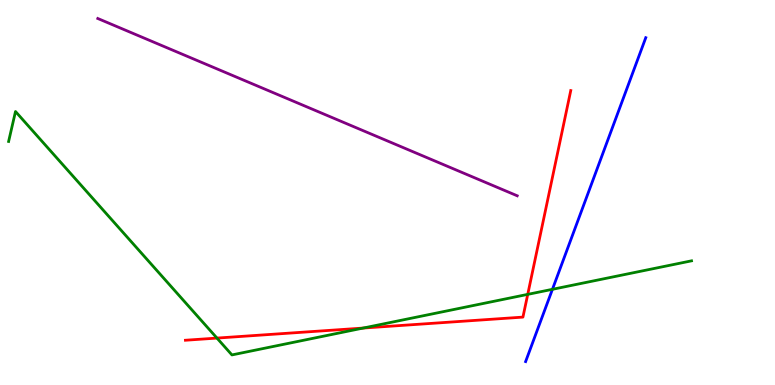[{'lines': ['blue', 'red'], 'intersections': []}, {'lines': ['green', 'red'], 'intersections': [{'x': 2.8, 'y': 1.22}, {'x': 4.69, 'y': 1.48}, {'x': 6.81, 'y': 2.35}]}, {'lines': ['purple', 'red'], 'intersections': []}, {'lines': ['blue', 'green'], 'intersections': [{'x': 7.13, 'y': 2.49}]}, {'lines': ['blue', 'purple'], 'intersections': []}, {'lines': ['green', 'purple'], 'intersections': []}]